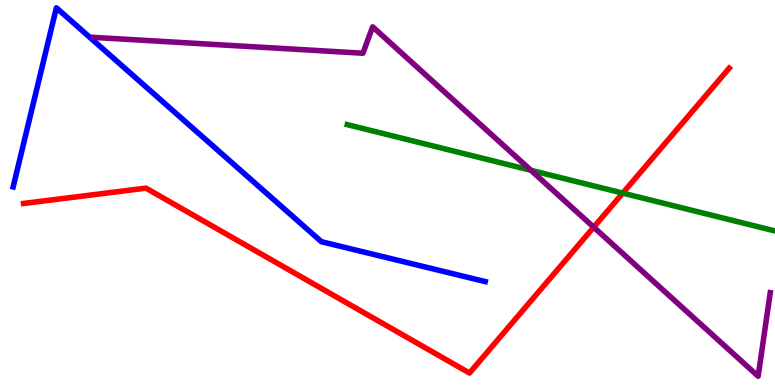[{'lines': ['blue', 'red'], 'intersections': []}, {'lines': ['green', 'red'], 'intersections': [{'x': 8.04, 'y': 4.98}]}, {'lines': ['purple', 'red'], 'intersections': [{'x': 7.66, 'y': 4.1}]}, {'lines': ['blue', 'green'], 'intersections': []}, {'lines': ['blue', 'purple'], 'intersections': []}, {'lines': ['green', 'purple'], 'intersections': [{'x': 6.85, 'y': 5.58}]}]